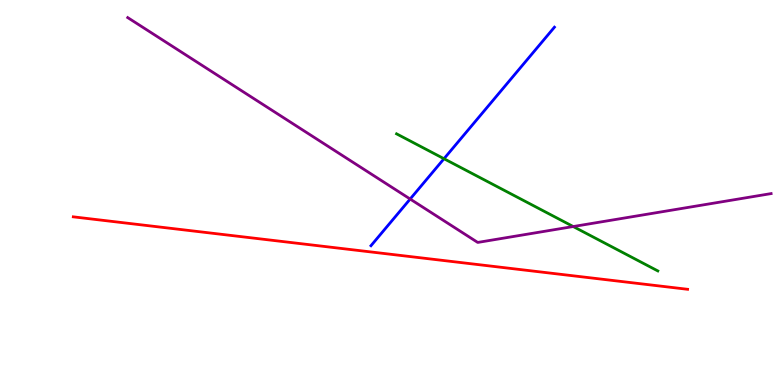[{'lines': ['blue', 'red'], 'intersections': []}, {'lines': ['green', 'red'], 'intersections': []}, {'lines': ['purple', 'red'], 'intersections': []}, {'lines': ['blue', 'green'], 'intersections': [{'x': 5.73, 'y': 5.88}]}, {'lines': ['blue', 'purple'], 'intersections': [{'x': 5.29, 'y': 4.83}]}, {'lines': ['green', 'purple'], 'intersections': [{'x': 7.4, 'y': 4.12}]}]